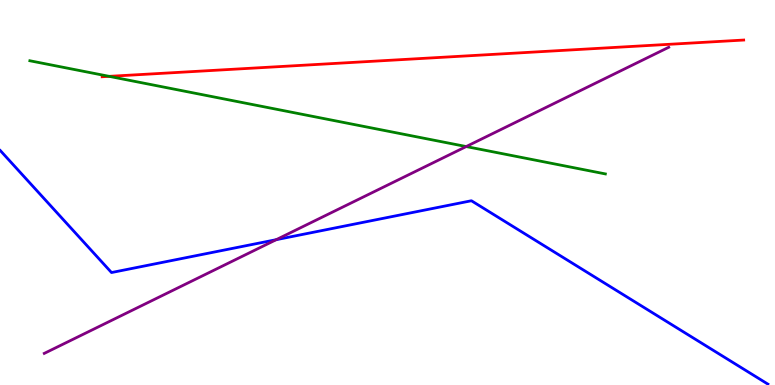[{'lines': ['blue', 'red'], 'intersections': []}, {'lines': ['green', 'red'], 'intersections': [{'x': 1.41, 'y': 8.02}]}, {'lines': ['purple', 'red'], 'intersections': []}, {'lines': ['blue', 'green'], 'intersections': []}, {'lines': ['blue', 'purple'], 'intersections': [{'x': 3.56, 'y': 3.77}]}, {'lines': ['green', 'purple'], 'intersections': [{'x': 6.02, 'y': 6.19}]}]